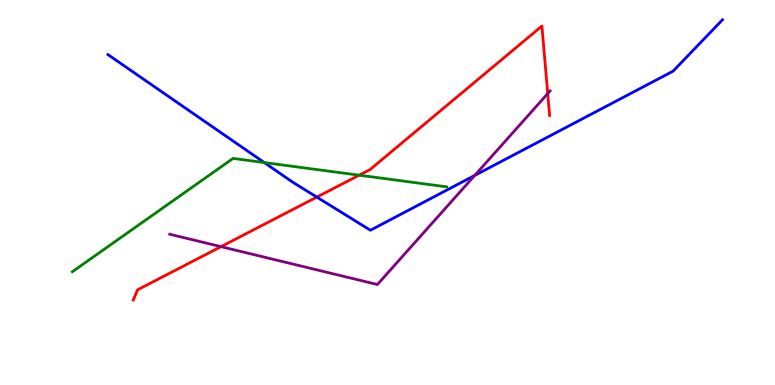[{'lines': ['blue', 'red'], 'intersections': [{'x': 4.09, 'y': 4.88}]}, {'lines': ['green', 'red'], 'intersections': [{'x': 4.63, 'y': 5.45}]}, {'lines': ['purple', 'red'], 'intersections': [{'x': 2.85, 'y': 3.59}, {'x': 7.07, 'y': 7.57}]}, {'lines': ['blue', 'green'], 'intersections': [{'x': 3.41, 'y': 5.78}]}, {'lines': ['blue', 'purple'], 'intersections': [{'x': 6.13, 'y': 5.44}]}, {'lines': ['green', 'purple'], 'intersections': []}]